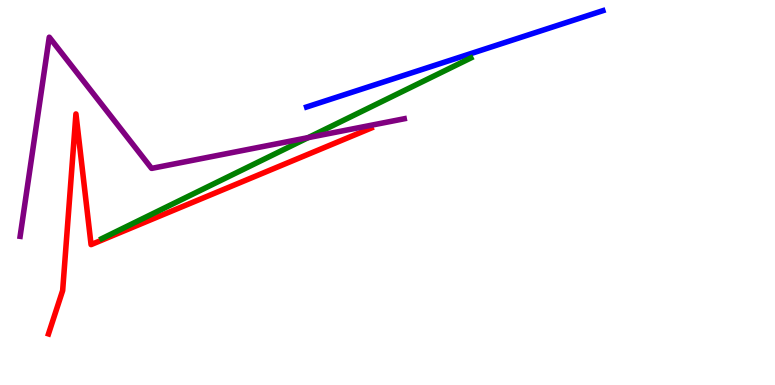[{'lines': ['blue', 'red'], 'intersections': []}, {'lines': ['green', 'red'], 'intersections': []}, {'lines': ['purple', 'red'], 'intersections': []}, {'lines': ['blue', 'green'], 'intersections': []}, {'lines': ['blue', 'purple'], 'intersections': []}, {'lines': ['green', 'purple'], 'intersections': [{'x': 3.98, 'y': 6.42}]}]